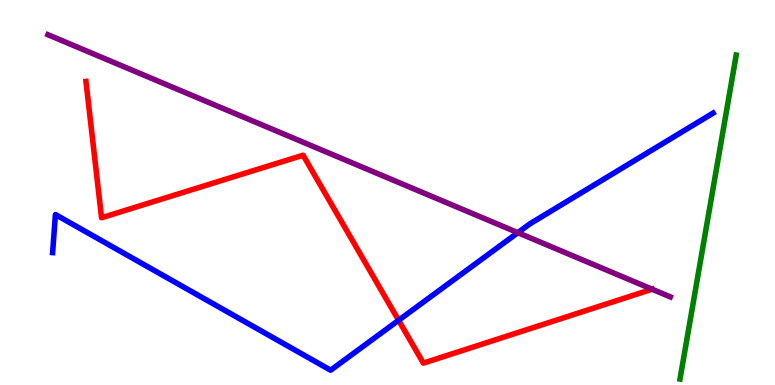[{'lines': ['blue', 'red'], 'intersections': [{'x': 5.14, 'y': 1.68}]}, {'lines': ['green', 'red'], 'intersections': []}, {'lines': ['purple', 'red'], 'intersections': [{'x': 8.41, 'y': 2.49}]}, {'lines': ['blue', 'green'], 'intersections': []}, {'lines': ['blue', 'purple'], 'intersections': [{'x': 6.68, 'y': 3.96}]}, {'lines': ['green', 'purple'], 'intersections': []}]